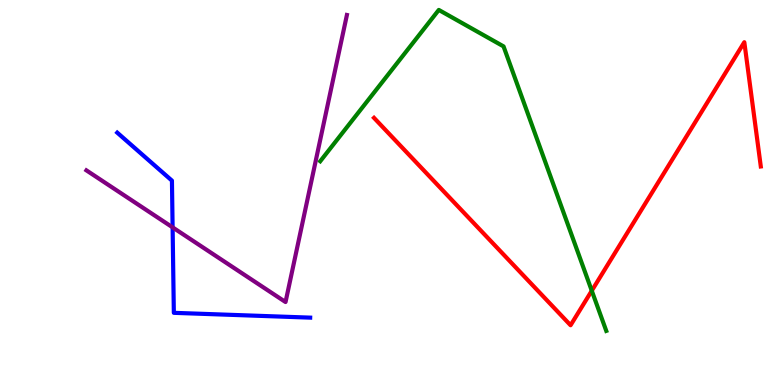[{'lines': ['blue', 'red'], 'intersections': []}, {'lines': ['green', 'red'], 'intersections': [{'x': 7.64, 'y': 2.45}]}, {'lines': ['purple', 'red'], 'intersections': []}, {'lines': ['blue', 'green'], 'intersections': []}, {'lines': ['blue', 'purple'], 'intersections': [{'x': 2.23, 'y': 4.09}]}, {'lines': ['green', 'purple'], 'intersections': []}]